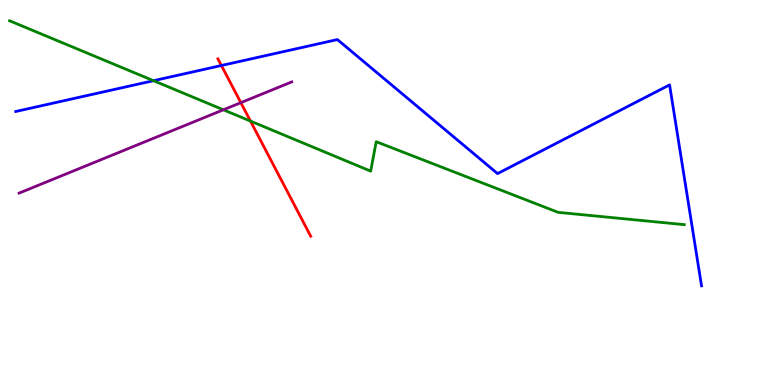[{'lines': ['blue', 'red'], 'intersections': [{'x': 2.86, 'y': 8.3}]}, {'lines': ['green', 'red'], 'intersections': [{'x': 3.23, 'y': 6.86}]}, {'lines': ['purple', 'red'], 'intersections': [{'x': 3.11, 'y': 7.33}]}, {'lines': ['blue', 'green'], 'intersections': [{'x': 1.98, 'y': 7.9}]}, {'lines': ['blue', 'purple'], 'intersections': []}, {'lines': ['green', 'purple'], 'intersections': [{'x': 2.88, 'y': 7.15}]}]